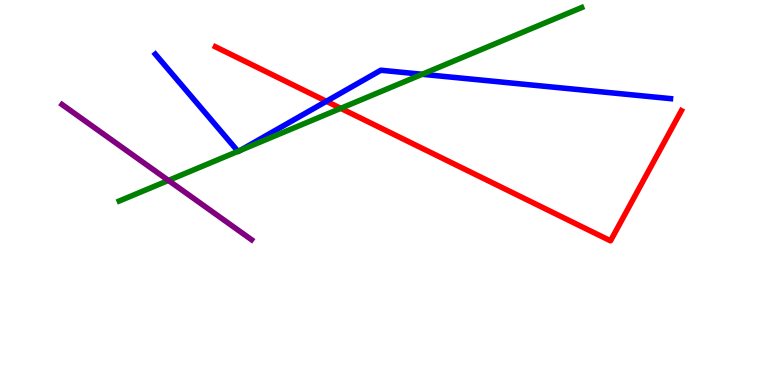[{'lines': ['blue', 'red'], 'intersections': [{'x': 4.21, 'y': 7.37}]}, {'lines': ['green', 'red'], 'intersections': [{'x': 4.4, 'y': 7.19}]}, {'lines': ['purple', 'red'], 'intersections': []}, {'lines': ['blue', 'green'], 'intersections': [{'x': 3.07, 'y': 6.07}, {'x': 3.1, 'y': 6.09}, {'x': 5.45, 'y': 8.07}]}, {'lines': ['blue', 'purple'], 'intersections': []}, {'lines': ['green', 'purple'], 'intersections': [{'x': 2.17, 'y': 5.31}]}]